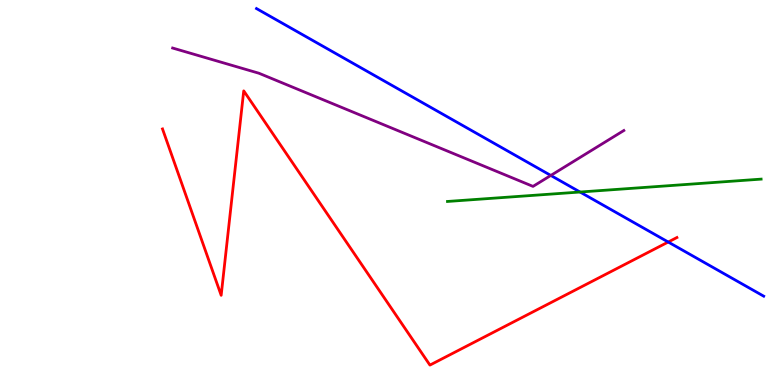[{'lines': ['blue', 'red'], 'intersections': [{'x': 8.62, 'y': 3.71}]}, {'lines': ['green', 'red'], 'intersections': []}, {'lines': ['purple', 'red'], 'intersections': []}, {'lines': ['blue', 'green'], 'intersections': [{'x': 7.48, 'y': 5.01}]}, {'lines': ['blue', 'purple'], 'intersections': [{'x': 7.11, 'y': 5.44}]}, {'lines': ['green', 'purple'], 'intersections': []}]